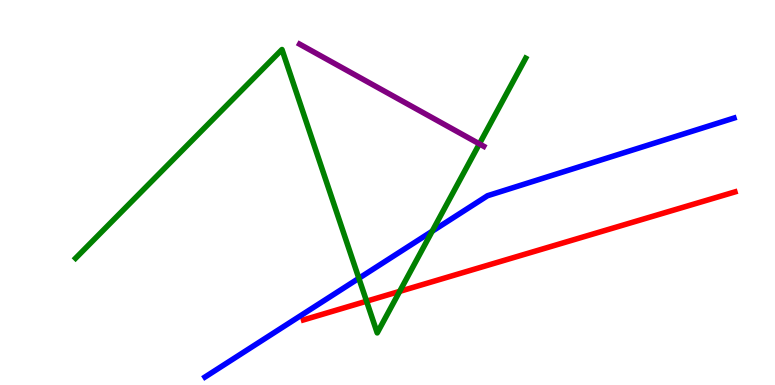[{'lines': ['blue', 'red'], 'intersections': []}, {'lines': ['green', 'red'], 'intersections': [{'x': 4.73, 'y': 2.18}, {'x': 5.16, 'y': 2.43}]}, {'lines': ['purple', 'red'], 'intersections': []}, {'lines': ['blue', 'green'], 'intersections': [{'x': 4.63, 'y': 2.77}, {'x': 5.58, 'y': 3.99}]}, {'lines': ['blue', 'purple'], 'intersections': []}, {'lines': ['green', 'purple'], 'intersections': [{'x': 6.19, 'y': 6.26}]}]